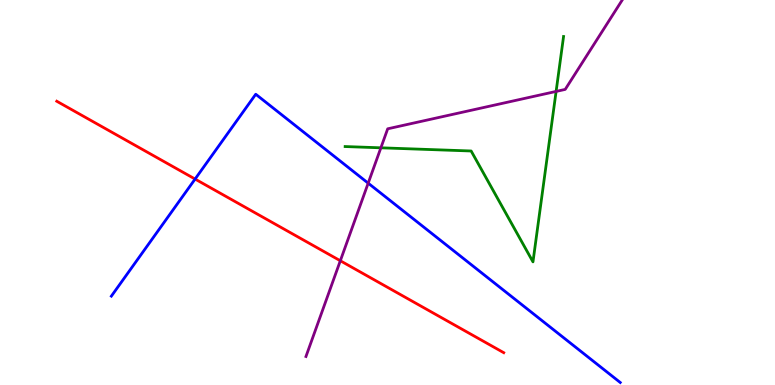[{'lines': ['blue', 'red'], 'intersections': [{'x': 2.52, 'y': 5.35}]}, {'lines': ['green', 'red'], 'intersections': []}, {'lines': ['purple', 'red'], 'intersections': [{'x': 4.39, 'y': 3.23}]}, {'lines': ['blue', 'green'], 'intersections': []}, {'lines': ['blue', 'purple'], 'intersections': [{'x': 4.75, 'y': 5.24}]}, {'lines': ['green', 'purple'], 'intersections': [{'x': 4.91, 'y': 6.16}, {'x': 7.18, 'y': 7.63}]}]